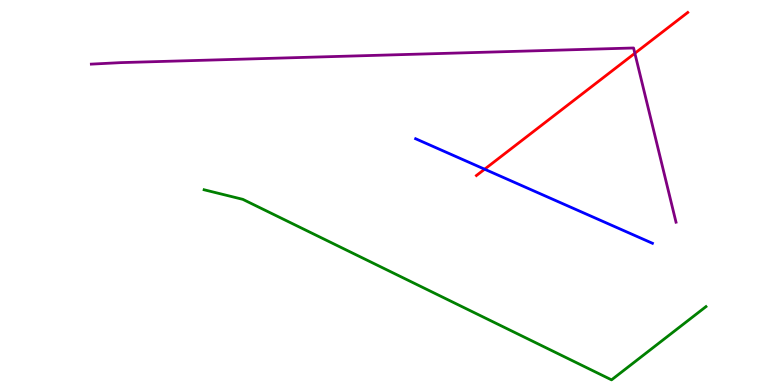[{'lines': ['blue', 'red'], 'intersections': [{'x': 6.25, 'y': 5.61}]}, {'lines': ['green', 'red'], 'intersections': []}, {'lines': ['purple', 'red'], 'intersections': [{'x': 8.19, 'y': 8.62}]}, {'lines': ['blue', 'green'], 'intersections': []}, {'lines': ['blue', 'purple'], 'intersections': []}, {'lines': ['green', 'purple'], 'intersections': []}]